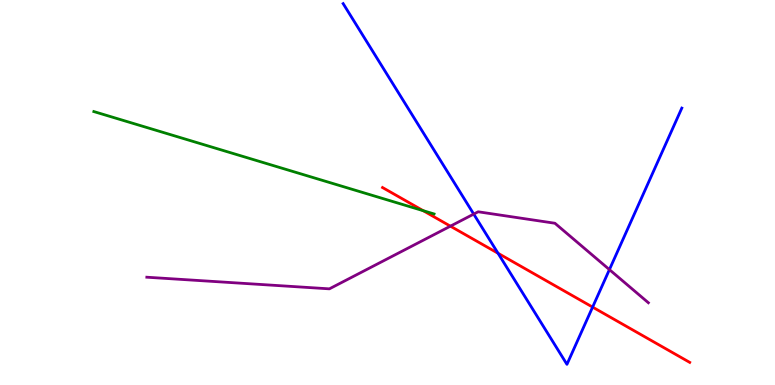[{'lines': ['blue', 'red'], 'intersections': [{'x': 6.43, 'y': 3.42}, {'x': 7.65, 'y': 2.02}]}, {'lines': ['green', 'red'], 'intersections': [{'x': 5.46, 'y': 4.53}]}, {'lines': ['purple', 'red'], 'intersections': [{'x': 5.81, 'y': 4.13}]}, {'lines': ['blue', 'green'], 'intersections': []}, {'lines': ['blue', 'purple'], 'intersections': [{'x': 6.11, 'y': 4.44}, {'x': 7.86, 'y': 3.0}]}, {'lines': ['green', 'purple'], 'intersections': []}]